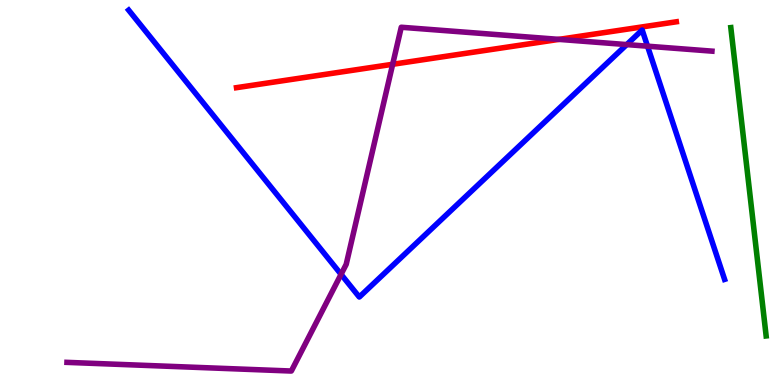[{'lines': ['blue', 'red'], 'intersections': []}, {'lines': ['green', 'red'], 'intersections': []}, {'lines': ['purple', 'red'], 'intersections': [{'x': 5.07, 'y': 8.33}, {'x': 7.21, 'y': 8.98}]}, {'lines': ['blue', 'green'], 'intersections': []}, {'lines': ['blue', 'purple'], 'intersections': [{'x': 4.4, 'y': 2.87}, {'x': 8.09, 'y': 8.84}, {'x': 8.36, 'y': 8.8}]}, {'lines': ['green', 'purple'], 'intersections': []}]